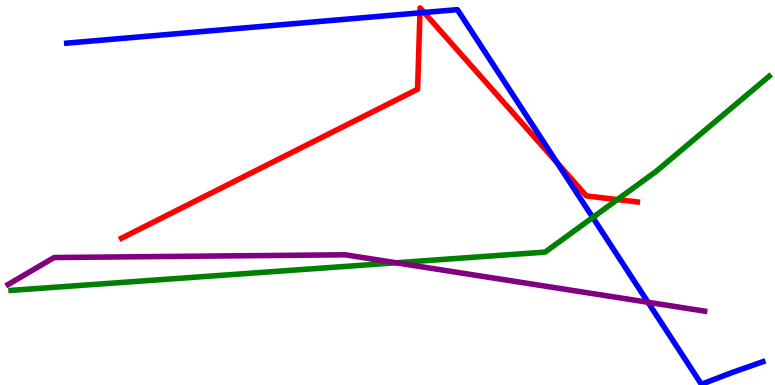[{'lines': ['blue', 'red'], 'intersections': [{'x': 5.42, 'y': 9.67}, {'x': 5.47, 'y': 9.68}, {'x': 7.19, 'y': 5.77}]}, {'lines': ['green', 'red'], 'intersections': [{'x': 7.97, 'y': 4.82}]}, {'lines': ['purple', 'red'], 'intersections': []}, {'lines': ['blue', 'green'], 'intersections': [{'x': 7.65, 'y': 4.35}]}, {'lines': ['blue', 'purple'], 'intersections': [{'x': 8.36, 'y': 2.15}]}, {'lines': ['green', 'purple'], 'intersections': [{'x': 5.11, 'y': 3.17}]}]